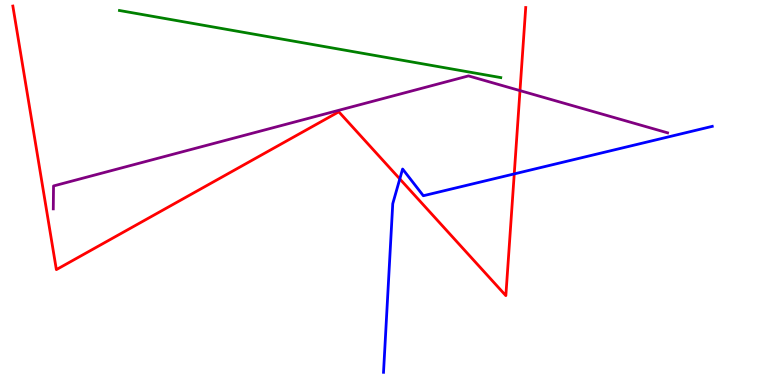[{'lines': ['blue', 'red'], 'intersections': [{'x': 5.16, 'y': 5.35}, {'x': 6.64, 'y': 5.48}]}, {'lines': ['green', 'red'], 'intersections': []}, {'lines': ['purple', 'red'], 'intersections': [{'x': 6.71, 'y': 7.65}]}, {'lines': ['blue', 'green'], 'intersections': []}, {'lines': ['blue', 'purple'], 'intersections': []}, {'lines': ['green', 'purple'], 'intersections': []}]